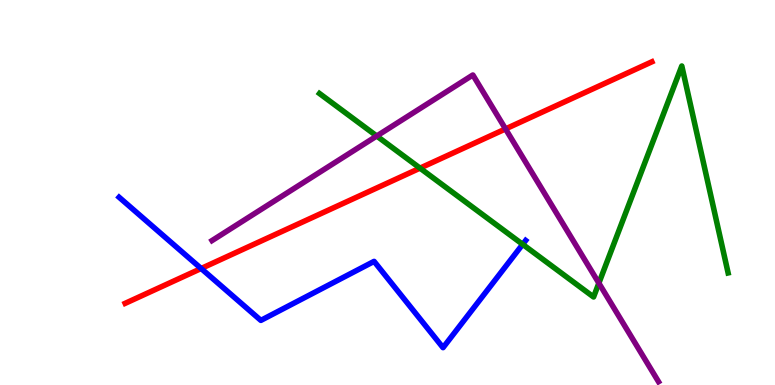[{'lines': ['blue', 'red'], 'intersections': [{'x': 2.6, 'y': 3.03}]}, {'lines': ['green', 'red'], 'intersections': [{'x': 5.42, 'y': 5.63}]}, {'lines': ['purple', 'red'], 'intersections': [{'x': 6.52, 'y': 6.65}]}, {'lines': ['blue', 'green'], 'intersections': [{'x': 6.74, 'y': 3.65}]}, {'lines': ['blue', 'purple'], 'intersections': []}, {'lines': ['green', 'purple'], 'intersections': [{'x': 4.86, 'y': 6.47}, {'x': 7.73, 'y': 2.65}]}]